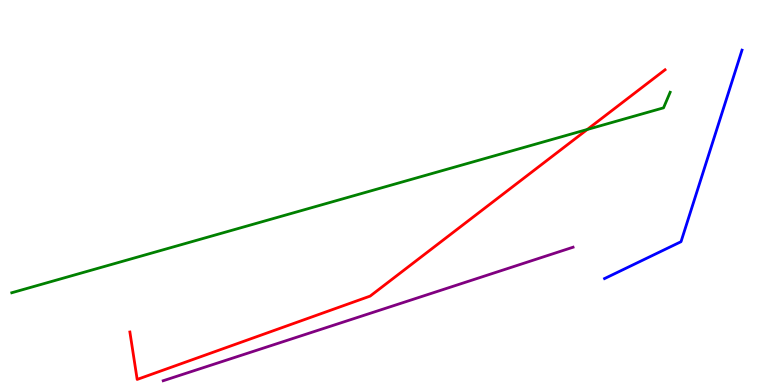[{'lines': ['blue', 'red'], 'intersections': []}, {'lines': ['green', 'red'], 'intersections': [{'x': 7.58, 'y': 6.64}]}, {'lines': ['purple', 'red'], 'intersections': []}, {'lines': ['blue', 'green'], 'intersections': []}, {'lines': ['blue', 'purple'], 'intersections': []}, {'lines': ['green', 'purple'], 'intersections': []}]